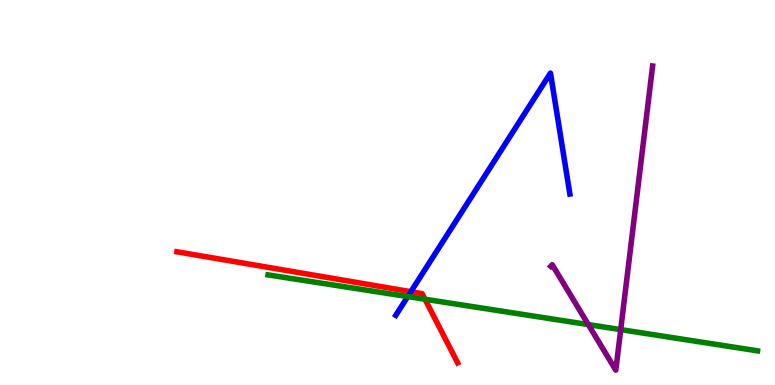[{'lines': ['blue', 'red'], 'intersections': [{'x': 5.3, 'y': 2.42}]}, {'lines': ['green', 'red'], 'intersections': [{'x': 5.48, 'y': 2.23}]}, {'lines': ['purple', 'red'], 'intersections': []}, {'lines': ['blue', 'green'], 'intersections': [{'x': 5.26, 'y': 2.3}]}, {'lines': ['blue', 'purple'], 'intersections': []}, {'lines': ['green', 'purple'], 'intersections': [{'x': 7.59, 'y': 1.57}, {'x': 8.01, 'y': 1.44}]}]